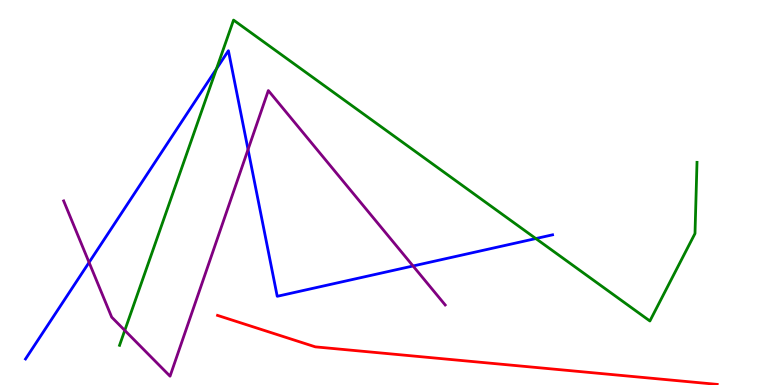[{'lines': ['blue', 'red'], 'intersections': []}, {'lines': ['green', 'red'], 'intersections': []}, {'lines': ['purple', 'red'], 'intersections': []}, {'lines': ['blue', 'green'], 'intersections': [{'x': 2.79, 'y': 8.21}, {'x': 6.91, 'y': 3.8}]}, {'lines': ['blue', 'purple'], 'intersections': [{'x': 1.15, 'y': 3.18}, {'x': 3.2, 'y': 6.12}, {'x': 5.33, 'y': 3.09}]}, {'lines': ['green', 'purple'], 'intersections': [{'x': 1.61, 'y': 1.42}]}]